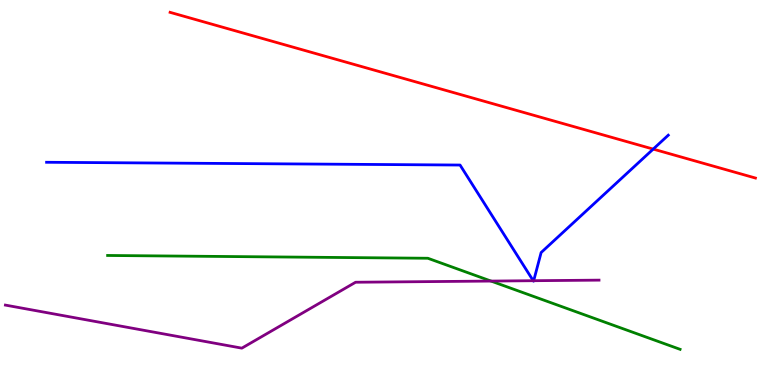[{'lines': ['blue', 'red'], 'intersections': [{'x': 8.43, 'y': 6.13}]}, {'lines': ['green', 'red'], 'intersections': []}, {'lines': ['purple', 'red'], 'intersections': []}, {'lines': ['blue', 'green'], 'intersections': []}, {'lines': ['blue', 'purple'], 'intersections': [{'x': 6.88, 'y': 2.71}, {'x': 6.89, 'y': 2.71}]}, {'lines': ['green', 'purple'], 'intersections': [{'x': 6.34, 'y': 2.7}]}]